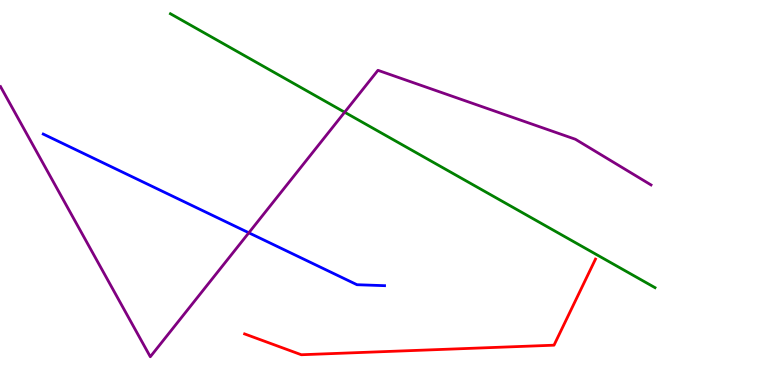[{'lines': ['blue', 'red'], 'intersections': []}, {'lines': ['green', 'red'], 'intersections': []}, {'lines': ['purple', 'red'], 'intersections': []}, {'lines': ['blue', 'green'], 'intersections': []}, {'lines': ['blue', 'purple'], 'intersections': [{'x': 3.21, 'y': 3.95}]}, {'lines': ['green', 'purple'], 'intersections': [{'x': 4.45, 'y': 7.09}]}]